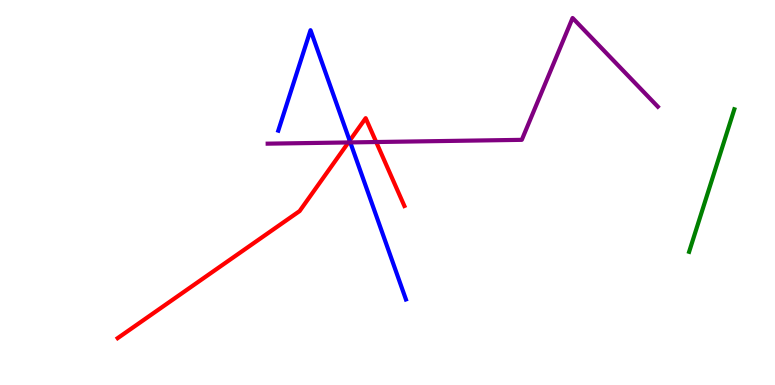[{'lines': ['blue', 'red'], 'intersections': [{'x': 4.51, 'y': 6.35}]}, {'lines': ['green', 'red'], 'intersections': []}, {'lines': ['purple', 'red'], 'intersections': [{'x': 4.5, 'y': 6.3}, {'x': 4.85, 'y': 6.31}]}, {'lines': ['blue', 'green'], 'intersections': []}, {'lines': ['blue', 'purple'], 'intersections': [{'x': 4.52, 'y': 6.3}]}, {'lines': ['green', 'purple'], 'intersections': []}]